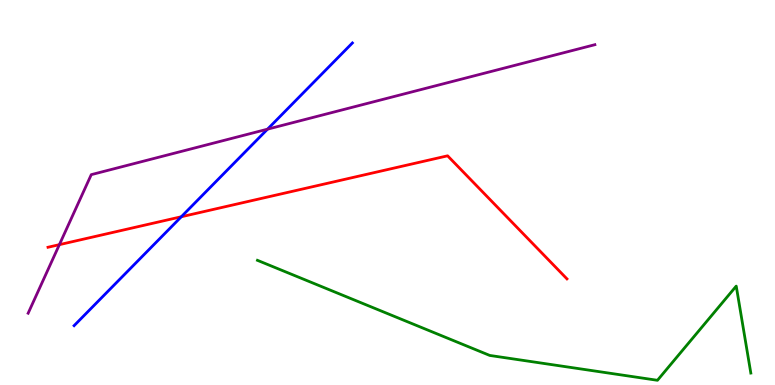[{'lines': ['blue', 'red'], 'intersections': [{'x': 2.34, 'y': 4.37}]}, {'lines': ['green', 'red'], 'intersections': []}, {'lines': ['purple', 'red'], 'intersections': [{'x': 0.766, 'y': 3.65}]}, {'lines': ['blue', 'green'], 'intersections': []}, {'lines': ['blue', 'purple'], 'intersections': [{'x': 3.45, 'y': 6.65}]}, {'lines': ['green', 'purple'], 'intersections': []}]